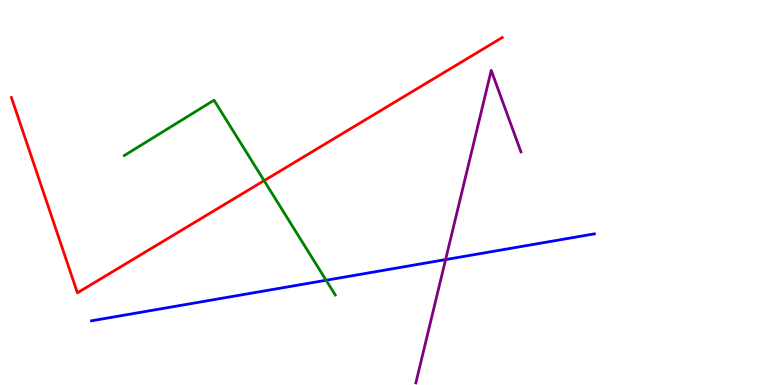[{'lines': ['blue', 'red'], 'intersections': []}, {'lines': ['green', 'red'], 'intersections': [{'x': 3.41, 'y': 5.31}]}, {'lines': ['purple', 'red'], 'intersections': []}, {'lines': ['blue', 'green'], 'intersections': [{'x': 4.21, 'y': 2.72}]}, {'lines': ['blue', 'purple'], 'intersections': [{'x': 5.75, 'y': 3.26}]}, {'lines': ['green', 'purple'], 'intersections': []}]